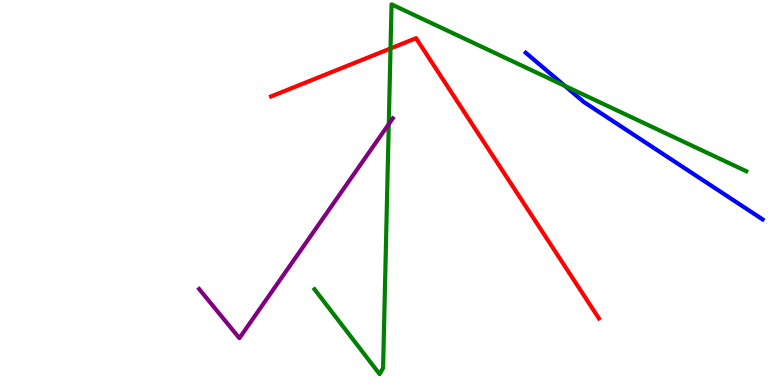[{'lines': ['blue', 'red'], 'intersections': []}, {'lines': ['green', 'red'], 'intersections': [{'x': 5.04, 'y': 8.74}]}, {'lines': ['purple', 'red'], 'intersections': []}, {'lines': ['blue', 'green'], 'intersections': [{'x': 7.29, 'y': 7.77}]}, {'lines': ['blue', 'purple'], 'intersections': []}, {'lines': ['green', 'purple'], 'intersections': [{'x': 5.02, 'y': 6.78}]}]